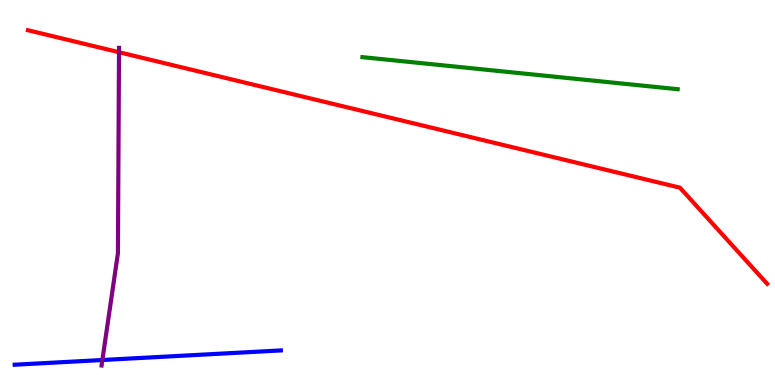[{'lines': ['blue', 'red'], 'intersections': []}, {'lines': ['green', 'red'], 'intersections': []}, {'lines': ['purple', 'red'], 'intersections': [{'x': 1.54, 'y': 8.64}]}, {'lines': ['blue', 'green'], 'intersections': []}, {'lines': ['blue', 'purple'], 'intersections': [{'x': 1.32, 'y': 0.649}]}, {'lines': ['green', 'purple'], 'intersections': []}]